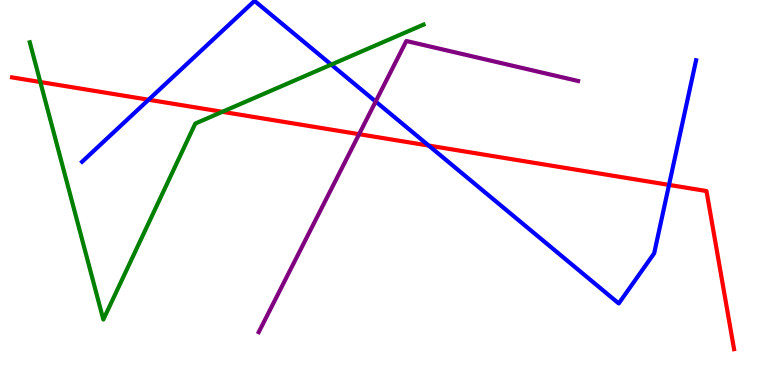[{'lines': ['blue', 'red'], 'intersections': [{'x': 1.92, 'y': 7.41}, {'x': 5.53, 'y': 6.22}, {'x': 8.63, 'y': 5.2}]}, {'lines': ['green', 'red'], 'intersections': [{'x': 0.52, 'y': 7.87}, {'x': 2.87, 'y': 7.1}]}, {'lines': ['purple', 'red'], 'intersections': [{'x': 4.63, 'y': 6.51}]}, {'lines': ['blue', 'green'], 'intersections': [{'x': 4.27, 'y': 8.32}]}, {'lines': ['blue', 'purple'], 'intersections': [{'x': 4.85, 'y': 7.36}]}, {'lines': ['green', 'purple'], 'intersections': []}]